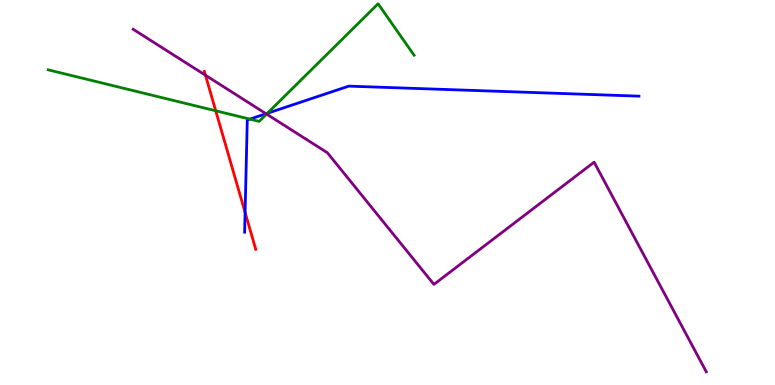[{'lines': ['blue', 'red'], 'intersections': [{'x': 3.16, 'y': 4.48}]}, {'lines': ['green', 'red'], 'intersections': [{'x': 2.78, 'y': 7.12}]}, {'lines': ['purple', 'red'], 'intersections': [{'x': 2.65, 'y': 8.05}]}, {'lines': ['blue', 'green'], 'intersections': [{'x': 3.22, 'y': 6.91}, {'x': 3.45, 'y': 7.06}]}, {'lines': ['blue', 'purple'], 'intersections': [{'x': 3.43, 'y': 7.05}]}, {'lines': ['green', 'purple'], 'intersections': [{'x': 3.44, 'y': 7.04}]}]